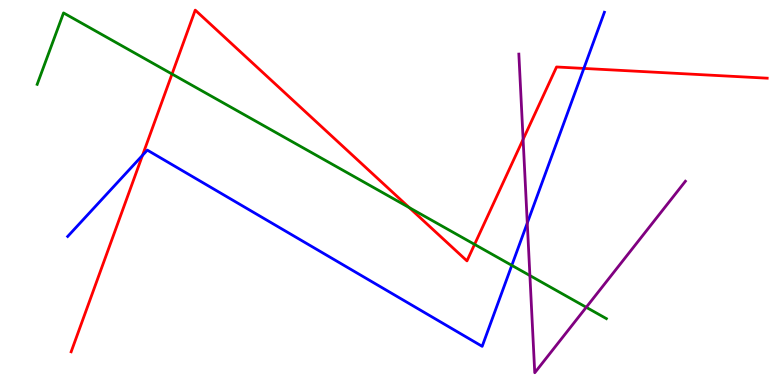[{'lines': ['blue', 'red'], 'intersections': [{'x': 1.84, 'y': 5.96}, {'x': 7.53, 'y': 8.22}]}, {'lines': ['green', 'red'], 'intersections': [{'x': 2.22, 'y': 8.08}, {'x': 5.28, 'y': 4.61}, {'x': 6.12, 'y': 3.65}]}, {'lines': ['purple', 'red'], 'intersections': [{'x': 6.75, 'y': 6.38}]}, {'lines': ['blue', 'green'], 'intersections': [{'x': 6.6, 'y': 3.11}]}, {'lines': ['blue', 'purple'], 'intersections': [{'x': 6.8, 'y': 4.21}]}, {'lines': ['green', 'purple'], 'intersections': [{'x': 6.84, 'y': 2.84}, {'x': 7.56, 'y': 2.02}]}]